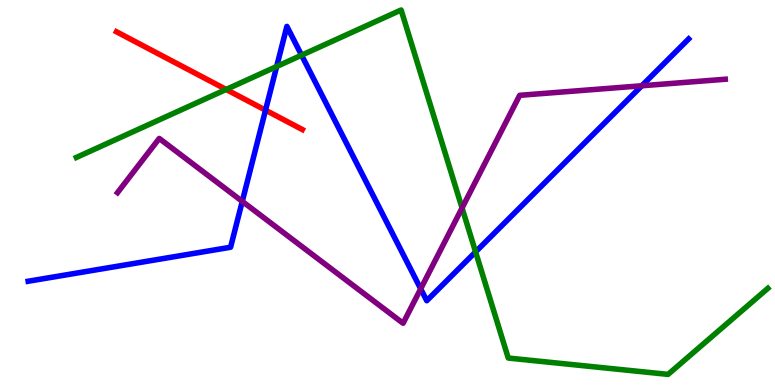[{'lines': ['blue', 'red'], 'intersections': [{'x': 3.43, 'y': 7.14}]}, {'lines': ['green', 'red'], 'intersections': [{'x': 2.92, 'y': 7.68}]}, {'lines': ['purple', 'red'], 'intersections': []}, {'lines': ['blue', 'green'], 'intersections': [{'x': 3.57, 'y': 8.27}, {'x': 3.89, 'y': 8.57}, {'x': 6.14, 'y': 3.46}]}, {'lines': ['blue', 'purple'], 'intersections': [{'x': 3.13, 'y': 4.77}, {'x': 5.43, 'y': 2.5}, {'x': 8.28, 'y': 7.77}]}, {'lines': ['green', 'purple'], 'intersections': [{'x': 5.96, 'y': 4.6}]}]